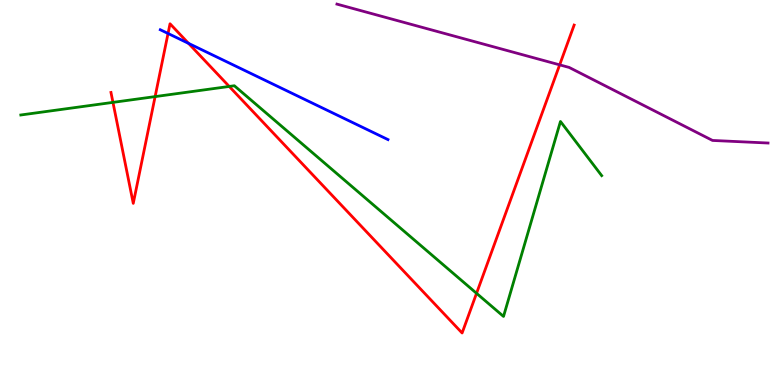[{'lines': ['blue', 'red'], 'intersections': [{'x': 2.17, 'y': 9.13}, {'x': 2.43, 'y': 8.87}]}, {'lines': ['green', 'red'], 'intersections': [{'x': 1.46, 'y': 7.34}, {'x': 2.0, 'y': 7.49}, {'x': 2.96, 'y': 7.75}, {'x': 6.15, 'y': 2.38}]}, {'lines': ['purple', 'red'], 'intersections': [{'x': 7.22, 'y': 8.32}]}, {'lines': ['blue', 'green'], 'intersections': []}, {'lines': ['blue', 'purple'], 'intersections': []}, {'lines': ['green', 'purple'], 'intersections': []}]